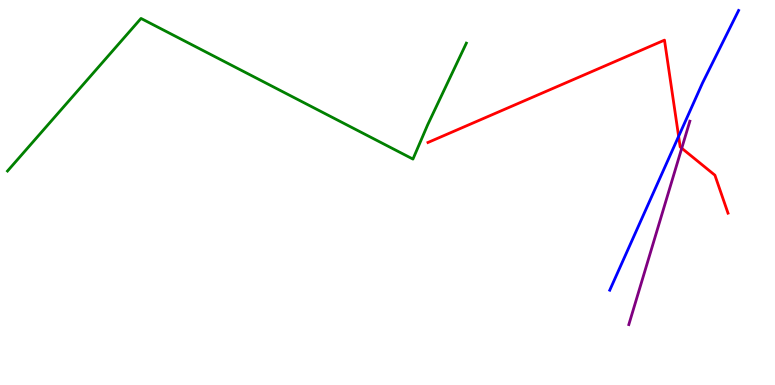[{'lines': ['blue', 'red'], 'intersections': [{'x': 8.76, 'y': 6.46}]}, {'lines': ['green', 'red'], 'intersections': []}, {'lines': ['purple', 'red'], 'intersections': [{'x': 8.8, 'y': 6.15}]}, {'lines': ['blue', 'green'], 'intersections': []}, {'lines': ['blue', 'purple'], 'intersections': []}, {'lines': ['green', 'purple'], 'intersections': []}]